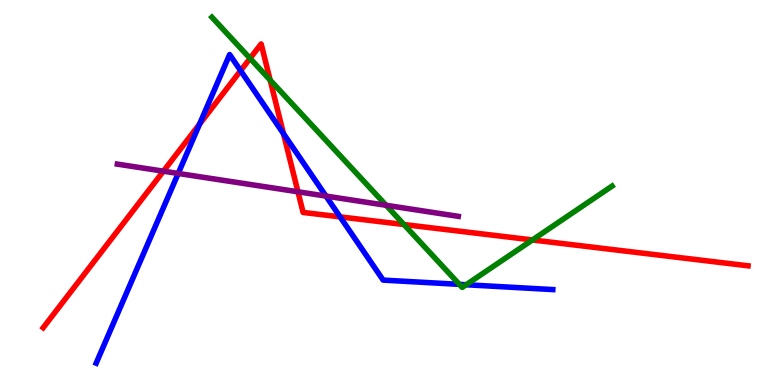[{'lines': ['blue', 'red'], 'intersections': [{'x': 2.57, 'y': 6.77}, {'x': 3.1, 'y': 8.16}, {'x': 3.66, 'y': 6.53}, {'x': 4.39, 'y': 4.37}]}, {'lines': ['green', 'red'], 'intersections': [{'x': 3.23, 'y': 8.48}, {'x': 3.49, 'y': 7.92}, {'x': 5.21, 'y': 4.17}, {'x': 6.87, 'y': 3.77}]}, {'lines': ['purple', 'red'], 'intersections': [{'x': 2.11, 'y': 5.55}, {'x': 3.84, 'y': 5.02}]}, {'lines': ['blue', 'green'], 'intersections': [{'x': 5.93, 'y': 2.61}, {'x': 6.01, 'y': 2.6}]}, {'lines': ['blue', 'purple'], 'intersections': [{'x': 2.3, 'y': 5.49}, {'x': 4.21, 'y': 4.91}]}, {'lines': ['green', 'purple'], 'intersections': [{'x': 4.98, 'y': 4.67}]}]